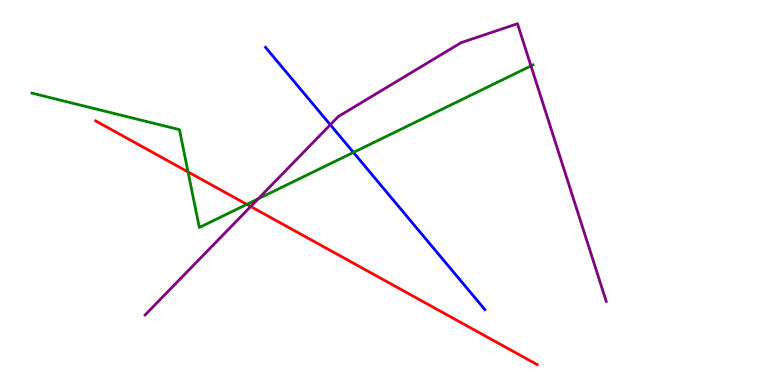[{'lines': ['blue', 'red'], 'intersections': []}, {'lines': ['green', 'red'], 'intersections': [{'x': 2.43, 'y': 5.53}, {'x': 3.18, 'y': 4.69}]}, {'lines': ['purple', 'red'], 'intersections': [{'x': 3.24, 'y': 4.64}]}, {'lines': ['blue', 'green'], 'intersections': [{'x': 4.56, 'y': 6.04}]}, {'lines': ['blue', 'purple'], 'intersections': [{'x': 4.26, 'y': 6.76}]}, {'lines': ['green', 'purple'], 'intersections': [{'x': 3.33, 'y': 4.84}, {'x': 6.85, 'y': 8.29}]}]